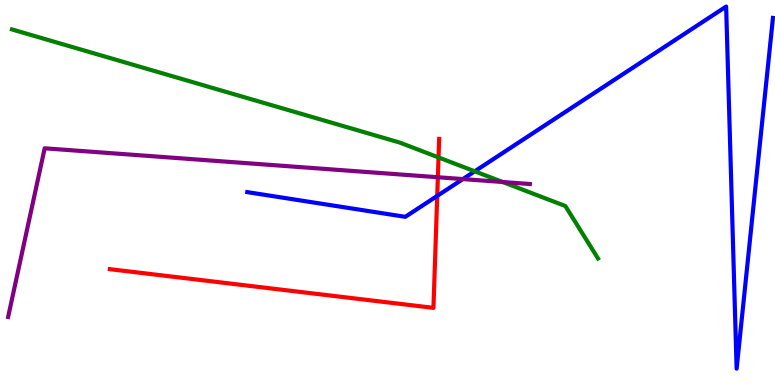[{'lines': ['blue', 'red'], 'intersections': [{'x': 5.64, 'y': 4.91}]}, {'lines': ['green', 'red'], 'intersections': [{'x': 5.66, 'y': 5.91}]}, {'lines': ['purple', 'red'], 'intersections': [{'x': 5.65, 'y': 5.4}]}, {'lines': ['blue', 'green'], 'intersections': [{'x': 6.13, 'y': 5.55}]}, {'lines': ['blue', 'purple'], 'intersections': [{'x': 5.97, 'y': 5.35}]}, {'lines': ['green', 'purple'], 'intersections': [{'x': 6.49, 'y': 5.27}]}]